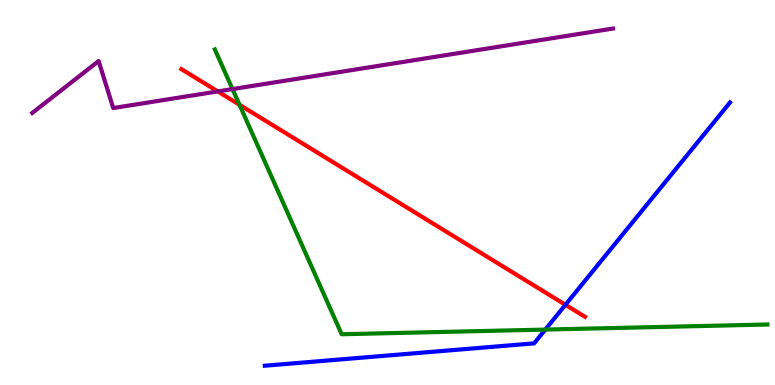[{'lines': ['blue', 'red'], 'intersections': [{'x': 7.3, 'y': 2.08}]}, {'lines': ['green', 'red'], 'intersections': [{'x': 3.09, 'y': 7.28}]}, {'lines': ['purple', 'red'], 'intersections': [{'x': 2.81, 'y': 7.63}]}, {'lines': ['blue', 'green'], 'intersections': [{'x': 7.04, 'y': 1.44}]}, {'lines': ['blue', 'purple'], 'intersections': []}, {'lines': ['green', 'purple'], 'intersections': [{'x': 3.0, 'y': 7.69}]}]